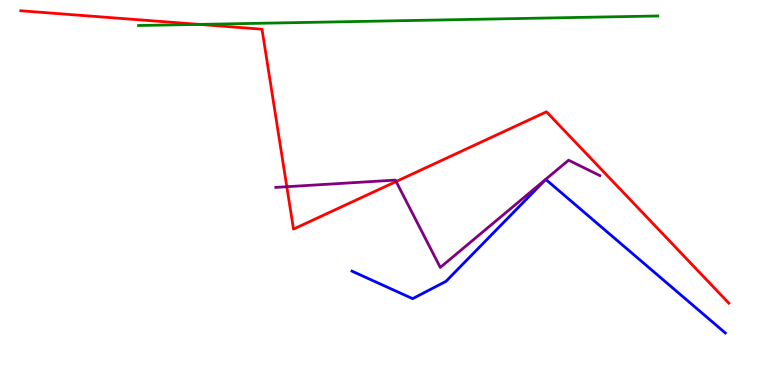[{'lines': ['blue', 'red'], 'intersections': []}, {'lines': ['green', 'red'], 'intersections': [{'x': 2.57, 'y': 9.37}]}, {'lines': ['purple', 'red'], 'intersections': [{'x': 3.7, 'y': 5.15}, {'x': 5.11, 'y': 5.29}]}, {'lines': ['blue', 'green'], 'intersections': []}, {'lines': ['blue', 'purple'], 'intersections': []}, {'lines': ['green', 'purple'], 'intersections': []}]